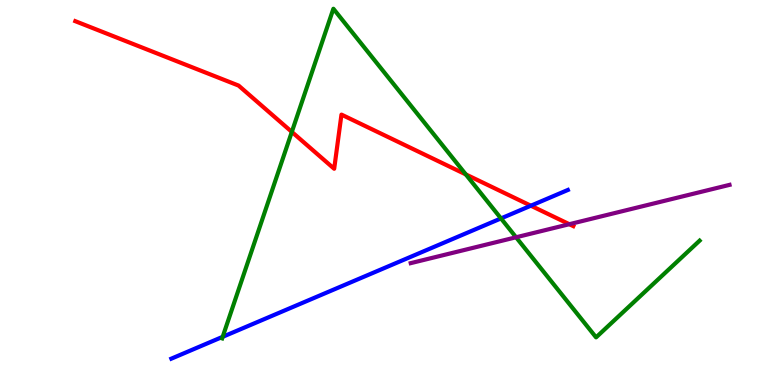[{'lines': ['blue', 'red'], 'intersections': [{'x': 6.85, 'y': 4.66}]}, {'lines': ['green', 'red'], 'intersections': [{'x': 3.77, 'y': 6.57}, {'x': 6.01, 'y': 5.47}]}, {'lines': ['purple', 'red'], 'intersections': [{'x': 7.35, 'y': 4.18}]}, {'lines': ['blue', 'green'], 'intersections': [{'x': 2.87, 'y': 1.25}, {'x': 6.46, 'y': 4.33}]}, {'lines': ['blue', 'purple'], 'intersections': []}, {'lines': ['green', 'purple'], 'intersections': [{'x': 6.66, 'y': 3.84}]}]